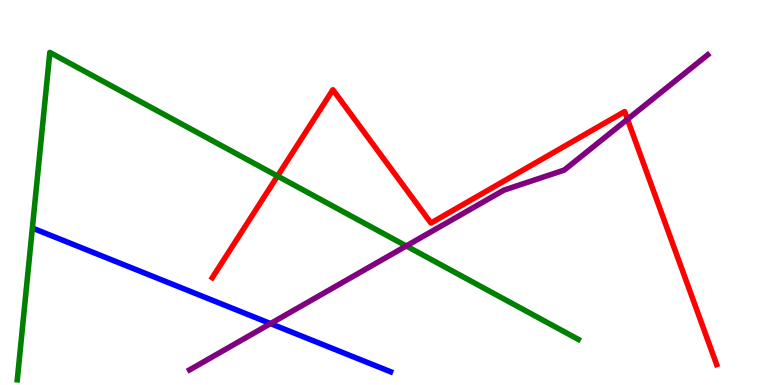[{'lines': ['blue', 'red'], 'intersections': []}, {'lines': ['green', 'red'], 'intersections': [{'x': 3.58, 'y': 5.43}]}, {'lines': ['purple', 'red'], 'intersections': [{'x': 8.1, 'y': 6.9}]}, {'lines': ['blue', 'green'], 'intersections': []}, {'lines': ['blue', 'purple'], 'intersections': [{'x': 3.49, 'y': 1.6}]}, {'lines': ['green', 'purple'], 'intersections': [{'x': 5.24, 'y': 3.61}]}]